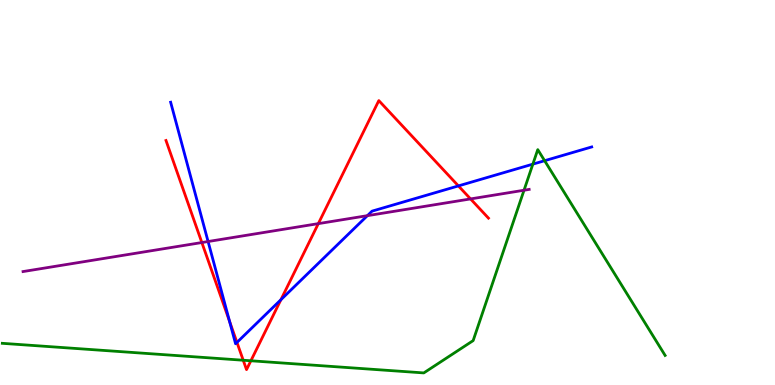[{'lines': ['blue', 'red'], 'intersections': [{'x': 2.96, 'y': 1.66}, {'x': 3.06, 'y': 1.11}, {'x': 3.62, 'y': 2.22}, {'x': 5.91, 'y': 5.17}]}, {'lines': ['green', 'red'], 'intersections': [{'x': 3.14, 'y': 0.643}, {'x': 3.24, 'y': 0.629}]}, {'lines': ['purple', 'red'], 'intersections': [{'x': 2.6, 'y': 3.7}, {'x': 4.11, 'y': 4.19}, {'x': 6.07, 'y': 4.83}]}, {'lines': ['blue', 'green'], 'intersections': [{'x': 6.88, 'y': 5.74}, {'x': 7.03, 'y': 5.83}]}, {'lines': ['blue', 'purple'], 'intersections': [{'x': 2.69, 'y': 3.73}, {'x': 4.74, 'y': 4.4}]}, {'lines': ['green', 'purple'], 'intersections': [{'x': 6.76, 'y': 5.06}]}]